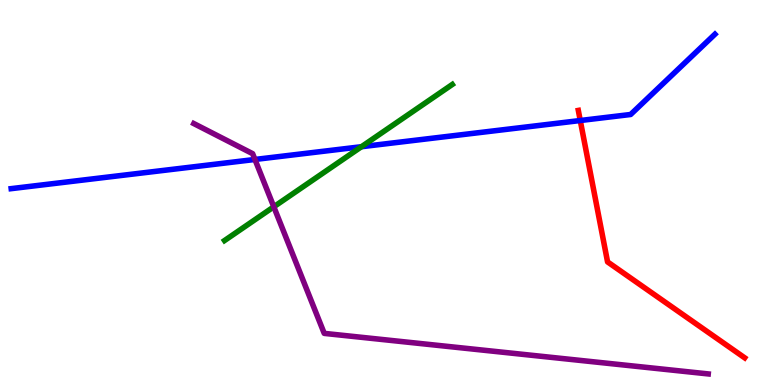[{'lines': ['blue', 'red'], 'intersections': [{'x': 7.49, 'y': 6.87}]}, {'lines': ['green', 'red'], 'intersections': []}, {'lines': ['purple', 'red'], 'intersections': []}, {'lines': ['blue', 'green'], 'intersections': [{'x': 4.66, 'y': 6.19}]}, {'lines': ['blue', 'purple'], 'intersections': [{'x': 3.29, 'y': 5.86}]}, {'lines': ['green', 'purple'], 'intersections': [{'x': 3.53, 'y': 4.63}]}]